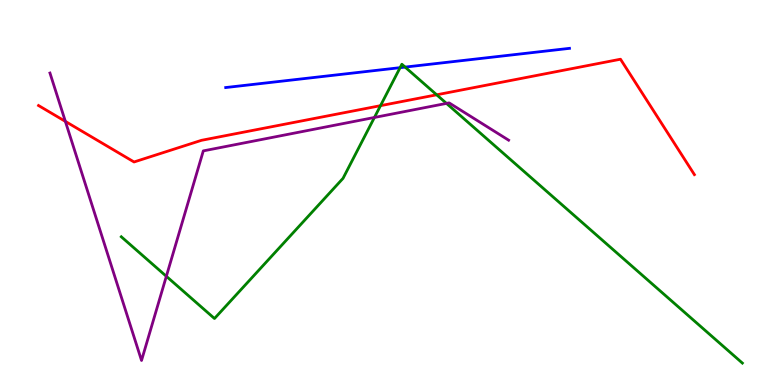[{'lines': ['blue', 'red'], 'intersections': []}, {'lines': ['green', 'red'], 'intersections': [{'x': 4.91, 'y': 7.26}, {'x': 5.63, 'y': 7.54}]}, {'lines': ['purple', 'red'], 'intersections': [{'x': 0.843, 'y': 6.85}]}, {'lines': ['blue', 'green'], 'intersections': [{'x': 5.16, 'y': 8.24}, {'x': 5.23, 'y': 8.26}]}, {'lines': ['blue', 'purple'], 'intersections': []}, {'lines': ['green', 'purple'], 'intersections': [{'x': 2.15, 'y': 2.82}, {'x': 4.83, 'y': 6.95}, {'x': 5.76, 'y': 7.31}]}]